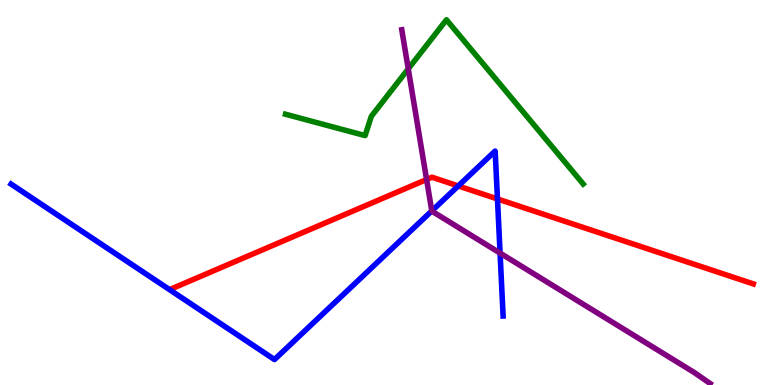[{'lines': ['blue', 'red'], 'intersections': [{'x': 5.91, 'y': 5.17}, {'x': 6.42, 'y': 4.83}]}, {'lines': ['green', 'red'], 'intersections': []}, {'lines': ['purple', 'red'], 'intersections': [{'x': 5.5, 'y': 5.34}]}, {'lines': ['blue', 'green'], 'intersections': []}, {'lines': ['blue', 'purple'], 'intersections': [{'x': 5.57, 'y': 4.52}, {'x': 6.45, 'y': 3.43}]}, {'lines': ['green', 'purple'], 'intersections': [{'x': 5.27, 'y': 8.21}]}]